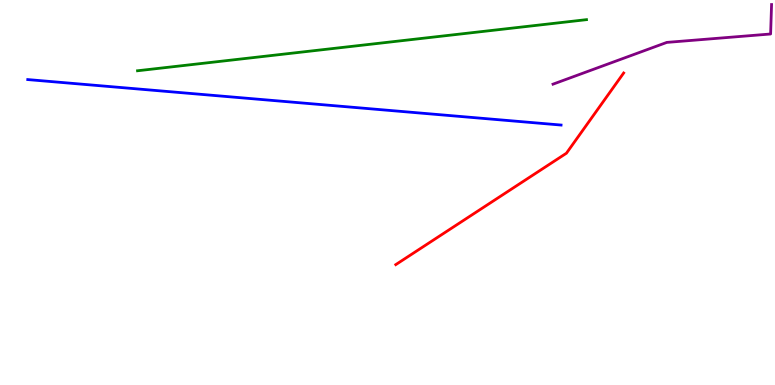[{'lines': ['blue', 'red'], 'intersections': []}, {'lines': ['green', 'red'], 'intersections': []}, {'lines': ['purple', 'red'], 'intersections': []}, {'lines': ['blue', 'green'], 'intersections': []}, {'lines': ['blue', 'purple'], 'intersections': []}, {'lines': ['green', 'purple'], 'intersections': []}]